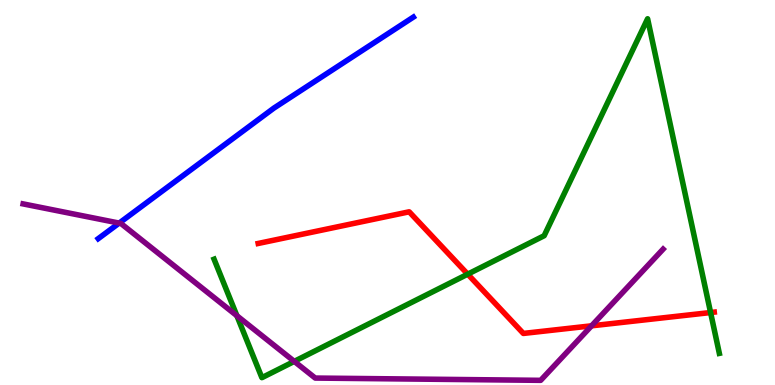[{'lines': ['blue', 'red'], 'intersections': []}, {'lines': ['green', 'red'], 'intersections': [{'x': 6.04, 'y': 2.88}, {'x': 9.17, 'y': 1.88}]}, {'lines': ['purple', 'red'], 'intersections': [{'x': 7.63, 'y': 1.54}]}, {'lines': ['blue', 'green'], 'intersections': []}, {'lines': ['blue', 'purple'], 'intersections': [{'x': 1.54, 'y': 4.21}]}, {'lines': ['green', 'purple'], 'intersections': [{'x': 3.06, 'y': 1.8}, {'x': 3.8, 'y': 0.614}]}]